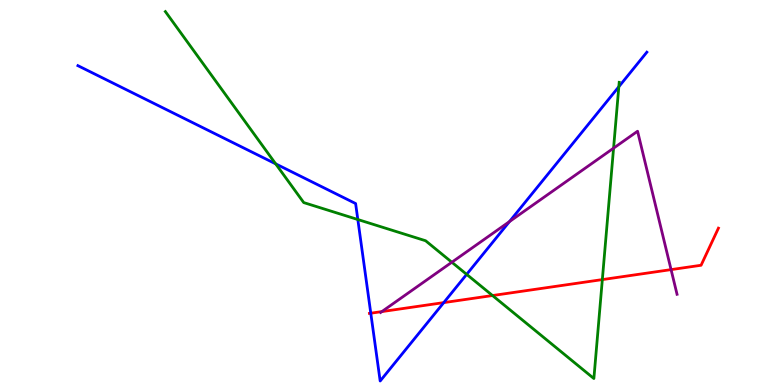[{'lines': ['blue', 'red'], 'intersections': [{'x': 4.78, 'y': 1.86}, {'x': 5.73, 'y': 2.14}]}, {'lines': ['green', 'red'], 'intersections': [{'x': 6.36, 'y': 2.32}, {'x': 7.77, 'y': 2.74}]}, {'lines': ['purple', 'red'], 'intersections': [{'x': 4.93, 'y': 1.91}, {'x': 8.66, 'y': 3.0}]}, {'lines': ['blue', 'green'], 'intersections': [{'x': 3.56, 'y': 5.74}, {'x': 4.62, 'y': 4.3}, {'x': 6.02, 'y': 2.87}, {'x': 7.98, 'y': 7.75}]}, {'lines': ['blue', 'purple'], 'intersections': [{'x': 6.57, 'y': 4.24}]}, {'lines': ['green', 'purple'], 'intersections': [{'x': 5.83, 'y': 3.19}, {'x': 7.92, 'y': 6.15}]}]